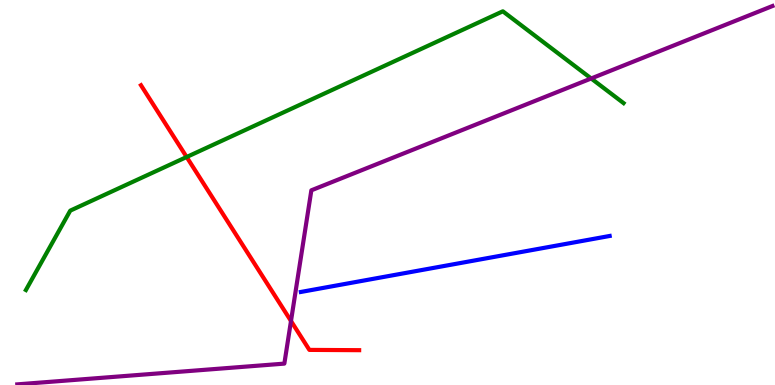[{'lines': ['blue', 'red'], 'intersections': []}, {'lines': ['green', 'red'], 'intersections': [{'x': 2.41, 'y': 5.92}]}, {'lines': ['purple', 'red'], 'intersections': [{'x': 3.75, 'y': 1.66}]}, {'lines': ['blue', 'green'], 'intersections': []}, {'lines': ['blue', 'purple'], 'intersections': []}, {'lines': ['green', 'purple'], 'intersections': [{'x': 7.63, 'y': 7.96}]}]